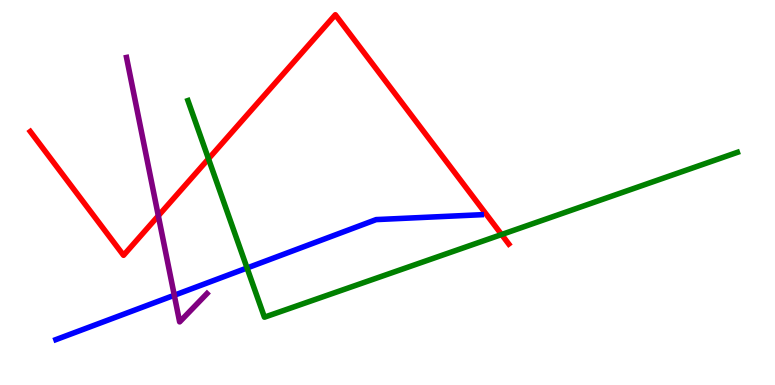[{'lines': ['blue', 'red'], 'intersections': []}, {'lines': ['green', 'red'], 'intersections': [{'x': 2.69, 'y': 5.88}, {'x': 6.47, 'y': 3.91}]}, {'lines': ['purple', 'red'], 'intersections': [{'x': 2.04, 'y': 4.4}]}, {'lines': ['blue', 'green'], 'intersections': [{'x': 3.19, 'y': 3.04}]}, {'lines': ['blue', 'purple'], 'intersections': [{'x': 2.25, 'y': 2.33}]}, {'lines': ['green', 'purple'], 'intersections': []}]